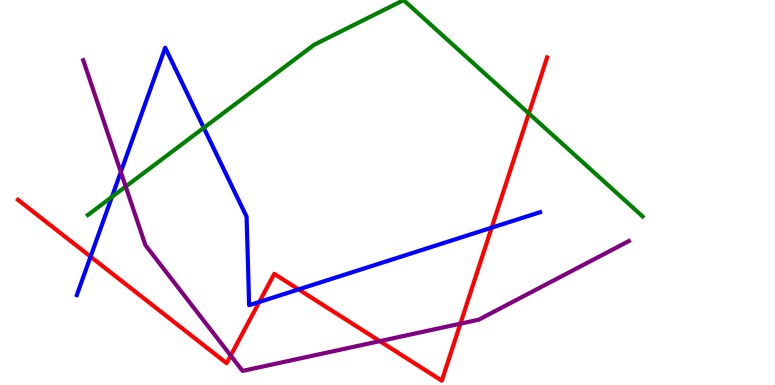[{'lines': ['blue', 'red'], 'intersections': [{'x': 1.17, 'y': 3.33}, {'x': 3.35, 'y': 2.16}, {'x': 3.85, 'y': 2.48}, {'x': 6.34, 'y': 4.09}]}, {'lines': ['green', 'red'], 'intersections': [{'x': 6.82, 'y': 7.05}]}, {'lines': ['purple', 'red'], 'intersections': [{'x': 2.98, 'y': 0.765}, {'x': 4.9, 'y': 1.14}, {'x': 5.94, 'y': 1.59}]}, {'lines': ['blue', 'green'], 'intersections': [{'x': 1.44, 'y': 4.89}, {'x': 2.63, 'y': 6.68}]}, {'lines': ['blue', 'purple'], 'intersections': [{'x': 1.56, 'y': 5.53}]}, {'lines': ['green', 'purple'], 'intersections': [{'x': 1.62, 'y': 5.15}]}]